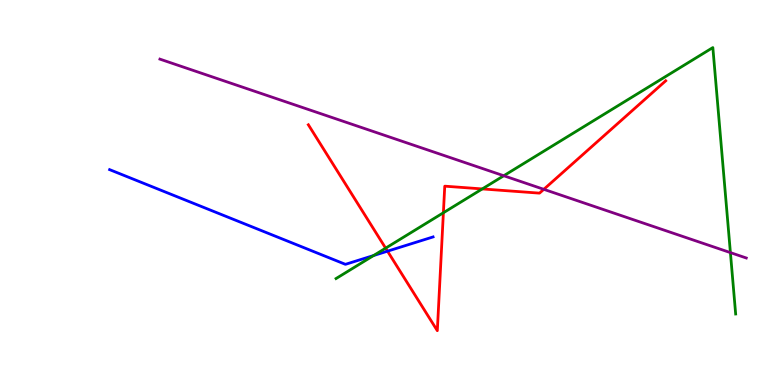[{'lines': ['blue', 'red'], 'intersections': [{'x': 5.0, 'y': 3.48}]}, {'lines': ['green', 'red'], 'intersections': [{'x': 4.98, 'y': 3.55}, {'x': 5.72, 'y': 4.47}, {'x': 6.22, 'y': 5.09}]}, {'lines': ['purple', 'red'], 'intersections': [{'x': 7.02, 'y': 5.08}]}, {'lines': ['blue', 'green'], 'intersections': [{'x': 4.82, 'y': 3.36}]}, {'lines': ['blue', 'purple'], 'intersections': []}, {'lines': ['green', 'purple'], 'intersections': [{'x': 6.5, 'y': 5.44}, {'x': 9.42, 'y': 3.44}]}]